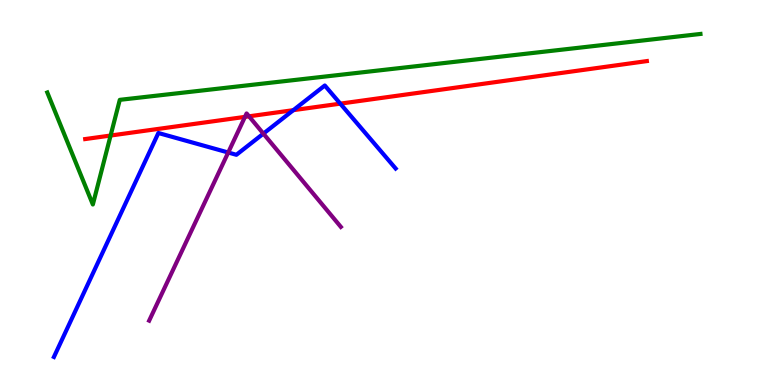[{'lines': ['blue', 'red'], 'intersections': [{'x': 3.78, 'y': 7.14}, {'x': 4.39, 'y': 7.31}]}, {'lines': ['green', 'red'], 'intersections': [{'x': 1.43, 'y': 6.48}]}, {'lines': ['purple', 'red'], 'intersections': [{'x': 3.16, 'y': 6.96}, {'x': 3.21, 'y': 6.98}]}, {'lines': ['blue', 'green'], 'intersections': []}, {'lines': ['blue', 'purple'], 'intersections': [{'x': 2.94, 'y': 6.04}, {'x': 3.4, 'y': 6.53}]}, {'lines': ['green', 'purple'], 'intersections': []}]